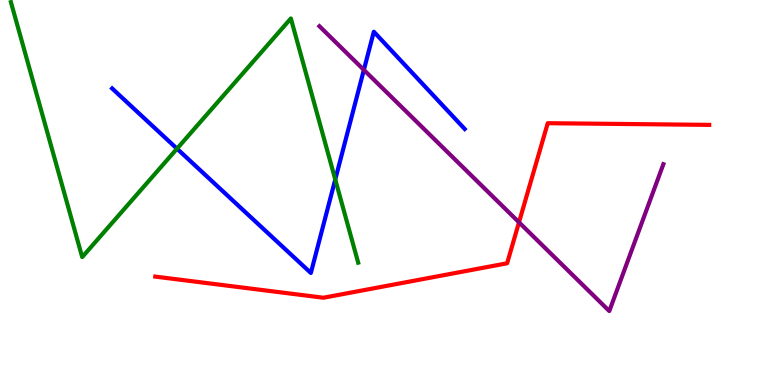[{'lines': ['blue', 'red'], 'intersections': []}, {'lines': ['green', 'red'], 'intersections': []}, {'lines': ['purple', 'red'], 'intersections': [{'x': 6.7, 'y': 4.23}]}, {'lines': ['blue', 'green'], 'intersections': [{'x': 2.28, 'y': 6.14}, {'x': 4.33, 'y': 5.34}]}, {'lines': ['blue', 'purple'], 'intersections': [{'x': 4.7, 'y': 8.18}]}, {'lines': ['green', 'purple'], 'intersections': []}]